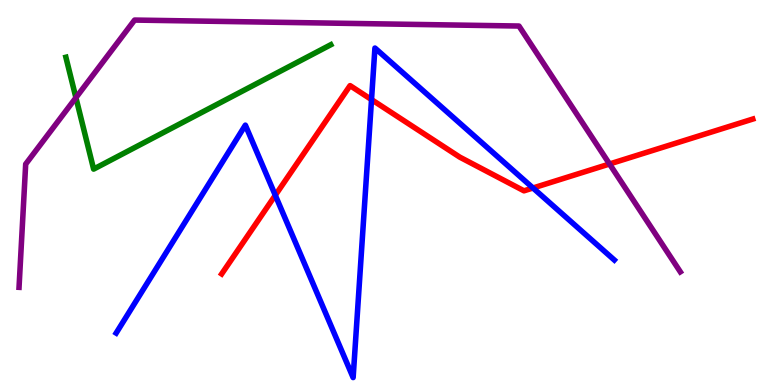[{'lines': ['blue', 'red'], 'intersections': [{'x': 3.55, 'y': 4.93}, {'x': 4.79, 'y': 7.41}, {'x': 6.88, 'y': 5.12}]}, {'lines': ['green', 'red'], 'intersections': []}, {'lines': ['purple', 'red'], 'intersections': [{'x': 7.86, 'y': 5.74}]}, {'lines': ['blue', 'green'], 'intersections': []}, {'lines': ['blue', 'purple'], 'intersections': []}, {'lines': ['green', 'purple'], 'intersections': [{'x': 0.98, 'y': 7.46}]}]